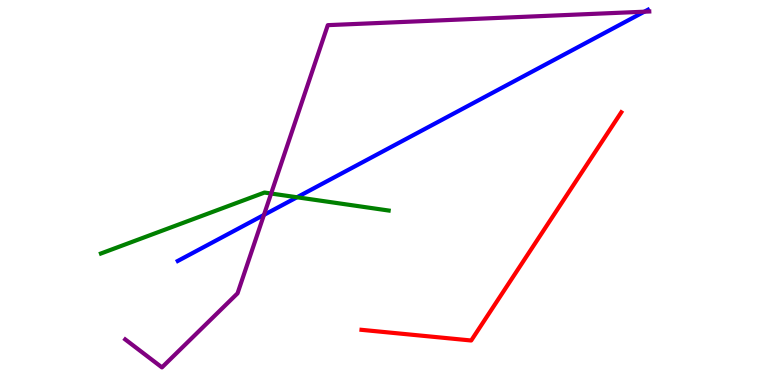[{'lines': ['blue', 'red'], 'intersections': []}, {'lines': ['green', 'red'], 'intersections': []}, {'lines': ['purple', 'red'], 'intersections': []}, {'lines': ['blue', 'green'], 'intersections': [{'x': 3.83, 'y': 4.88}]}, {'lines': ['blue', 'purple'], 'intersections': [{'x': 3.41, 'y': 4.42}, {'x': 8.31, 'y': 9.7}]}, {'lines': ['green', 'purple'], 'intersections': [{'x': 3.5, 'y': 4.97}]}]